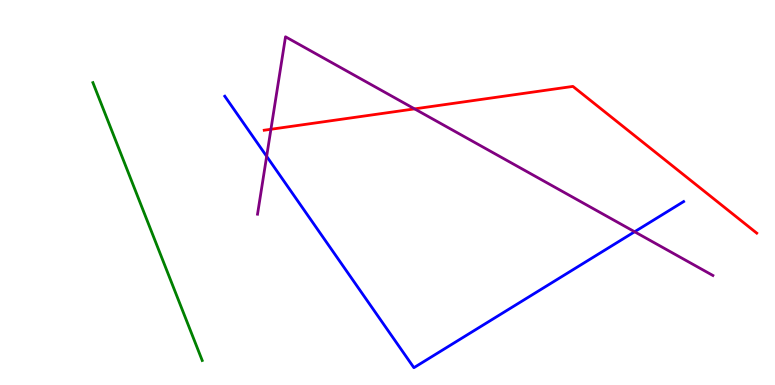[{'lines': ['blue', 'red'], 'intersections': []}, {'lines': ['green', 'red'], 'intersections': []}, {'lines': ['purple', 'red'], 'intersections': [{'x': 3.5, 'y': 6.64}, {'x': 5.35, 'y': 7.17}]}, {'lines': ['blue', 'green'], 'intersections': []}, {'lines': ['blue', 'purple'], 'intersections': [{'x': 3.44, 'y': 5.94}, {'x': 8.19, 'y': 3.98}]}, {'lines': ['green', 'purple'], 'intersections': []}]